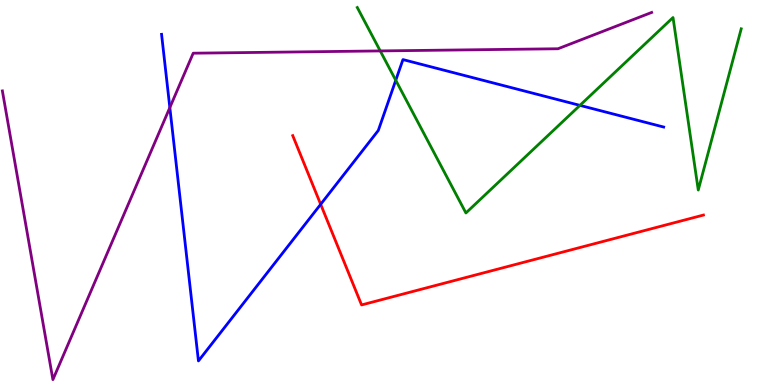[{'lines': ['blue', 'red'], 'intersections': [{'x': 4.14, 'y': 4.69}]}, {'lines': ['green', 'red'], 'intersections': []}, {'lines': ['purple', 'red'], 'intersections': []}, {'lines': ['blue', 'green'], 'intersections': [{'x': 5.11, 'y': 7.92}, {'x': 7.48, 'y': 7.26}]}, {'lines': ['blue', 'purple'], 'intersections': [{'x': 2.19, 'y': 7.21}]}, {'lines': ['green', 'purple'], 'intersections': [{'x': 4.91, 'y': 8.68}]}]